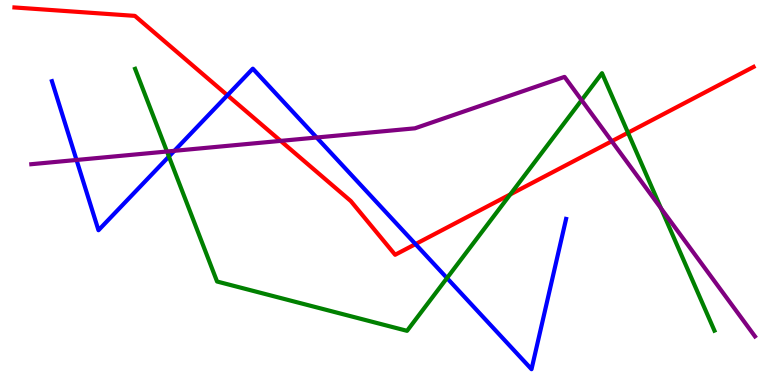[{'lines': ['blue', 'red'], 'intersections': [{'x': 2.93, 'y': 7.53}, {'x': 5.36, 'y': 3.66}]}, {'lines': ['green', 'red'], 'intersections': [{'x': 6.58, 'y': 4.95}, {'x': 8.1, 'y': 6.55}]}, {'lines': ['purple', 'red'], 'intersections': [{'x': 3.62, 'y': 6.34}, {'x': 7.89, 'y': 6.33}]}, {'lines': ['blue', 'green'], 'intersections': [{'x': 2.18, 'y': 5.93}, {'x': 5.77, 'y': 2.78}]}, {'lines': ['blue', 'purple'], 'intersections': [{'x': 0.987, 'y': 5.84}, {'x': 2.25, 'y': 6.08}, {'x': 4.09, 'y': 6.43}]}, {'lines': ['green', 'purple'], 'intersections': [{'x': 2.15, 'y': 6.06}, {'x': 7.5, 'y': 7.4}, {'x': 8.53, 'y': 4.59}]}]